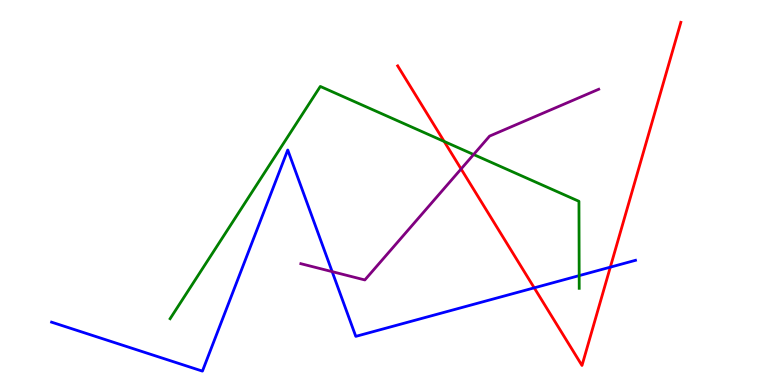[{'lines': ['blue', 'red'], 'intersections': [{'x': 6.89, 'y': 2.52}, {'x': 7.87, 'y': 3.06}]}, {'lines': ['green', 'red'], 'intersections': [{'x': 5.73, 'y': 6.33}]}, {'lines': ['purple', 'red'], 'intersections': [{'x': 5.95, 'y': 5.61}]}, {'lines': ['blue', 'green'], 'intersections': [{'x': 7.47, 'y': 2.84}]}, {'lines': ['blue', 'purple'], 'intersections': [{'x': 4.29, 'y': 2.94}]}, {'lines': ['green', 'purple'], 'intersections': [{'x': 6.11, 'y': 5.99}]}]